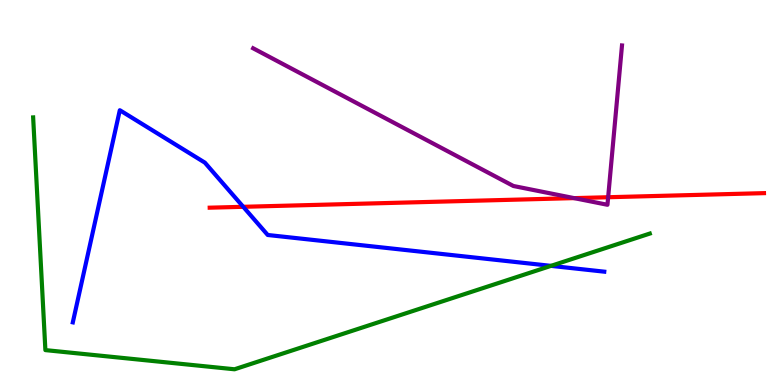[{'lines': ['blue', 'red'], 'intersections': [{'x': 3.14, 'y': 4.63}]}, {'lines': ['green', 'red'], 'intersections': []}, {'lines': ['purple', 'red'], 'intersections': [{'x': 7.41, 'y': 4.85}, {'x': 7.85, 'y': 4.88}]}, {'lines': ['blue', 'green'], 'intersections': [{'x': 7.11, 'y': 3.09}]}, {'lines': ['blue', 'purple'], 'intersections': []}, {'lines': ['green', 'purple'], 'intersections': []}]